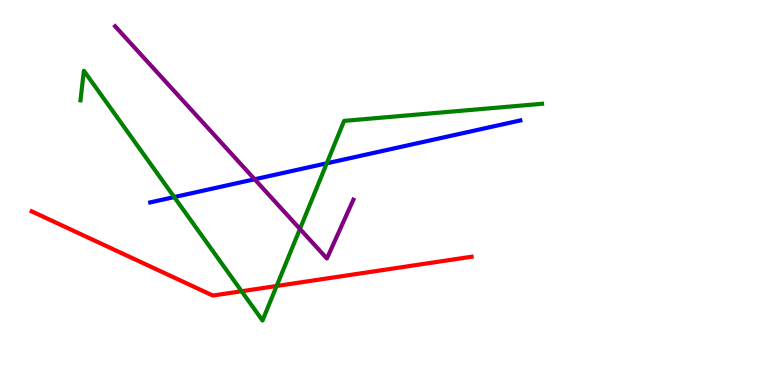[{'lines': ['blue', 'red'], 'intersections': []}, {'lines': ['green', 'red'], 'intersections': [{'x': 3.12, 'y': 2.44}, {'x': 3.57, 'y': 2.57}]}, {'lines': ['purple', 'red'], 'intersections': []}, {'lines': ['blue', 'green'], 'intersections': [{'x': 2.25, 'y': 4.88}, {'x': 4.22, 'y': 5.76}]}, {'lines': ['blue', 'purple'], 'intersections': [{'x': 3.29, 'y': 5.34}]}, {'lines': ['green', 'purple'], 'intersections': [{'x': 3.87, 'y': 4.05}]}]